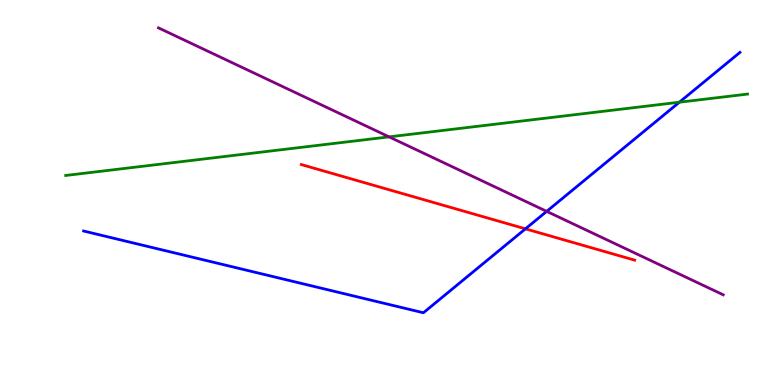[{'lines': ['blue', 'red'], 'intersections': [{'x': 6.78, 'y': 4.06}]}, {'lines': ['green', 'red'], 'intersections': []}, {'lines': ['purple', 'red'], 'intersections': []}, {'lines': ['blue', 'green'], 'intersections': [{'x': 8.77, 'y': 7.35}]}, {'lines': ['blue', 'purple'], 'intersections': [{'x': 7.05, 'y': 4.51}]}, {'lines': ['green', 'purple'], 'intersections': [{'x': 5.02, 'y': 6.45}]}]